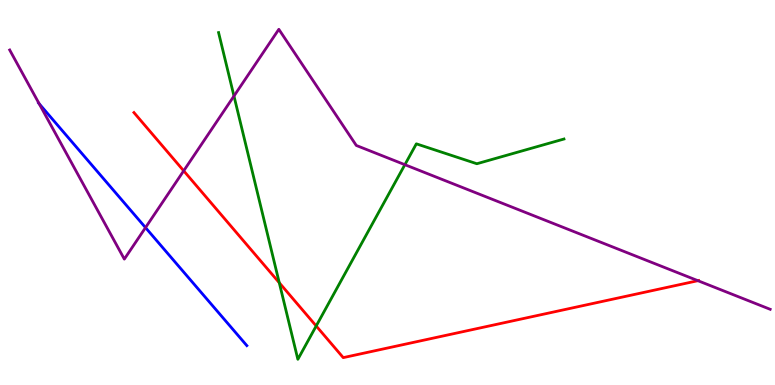[{'lines': ['blue', 'red'], 'intersections': []}, {'lines': ['green', 'red'], 'intersections': [{'x': 3.6, 'y': 2.66}, {'x': 4.08, 'y': 1.53}]}, {'lines': ['purple', 'red'], 'intersections': [{'x': 2.37, 'y': 5.56}, {'x': 9.01, 'y': 2.71}]}, {'lines': ['blue', 'green'], 'intersections': []}, {'lines': ['blue', 'purple'], 'intersections': [{'x': 0.505, 'y': 7.31}, {'x': 1.88, 'y': 4.09}]}, {'lines': ['green', 'purple'], 'intersections': [{'x': 3.02, 'y': 7.51}, {'x': 5.22, 'y': 5.72}]}]